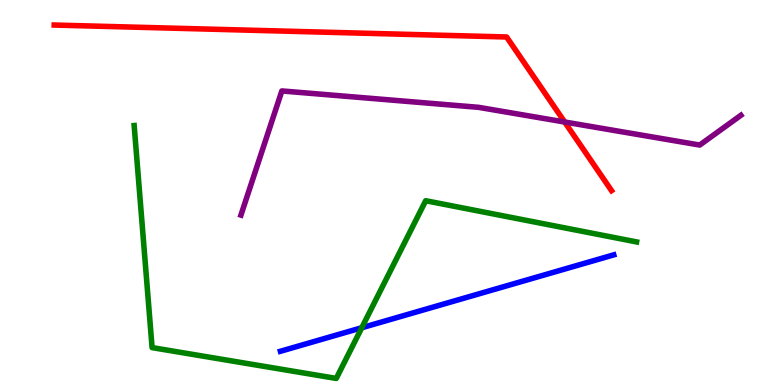[{'lines': ['blue', 'red'], 'intersections': []}, {'lines': ['green', 'red'], 'intersections': []}, {'lines': ['purple', 'red'], 'intersections': [{'x': 7.29, 'y': 6.83}]}, {'lines': ['blue', 'green'], 'intersections': [{'x': 4.67, 'y': 1.49}]}, {'lines': ['blue', 'purple'], 'intersections': []}, {'lines': ['green', 'purple'], 'intersections': []}]